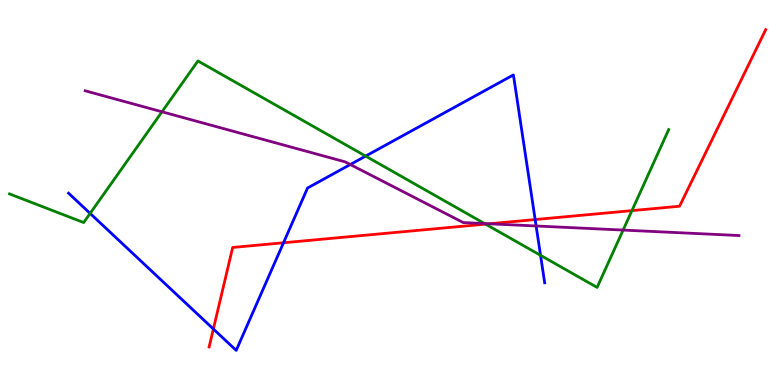[{'lines': ['blue', 'red'], 'intersections': [{'x': 2.75, 'y': 1.45}, {'x': 3.66, 'y': 3.69}, {'x': 6.91, 'y': 4.3}]}, {'lines': ['green', 'red'], 'intersections': [{'x': 6.27, 'y': 4.18}, {'x': 8.15, 'y': 4.53}]}, {'lines': ['purple', 'red'], 'intersections': [{'x': 6.31, 'y': 4.19}]}, {'lines': ['blue', 'green'], 'intersections': [{'x': 1.16, 'y': 4.46}, {'x': 4.72, 'y': 5.95}, {'x': 6.97, 'y': 3.37}]}, {'lines': ['blue', 'purple'], 'intersections': [{'x': 4.52, 'y': 5.73}, {'x': 6.92, 'y': 4.13}]}, {'lines': ['green', 'purple'], 'intersections': [{'x': 2.09, 'y': 7.1}, {'x': 6.25, 'y': 4.19}, {'x': 8.04, 'y': 4.02}]}]